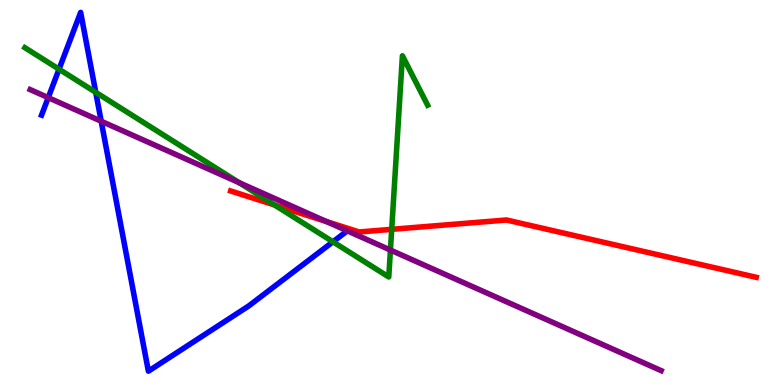[{'lines': ['blue', 'red'], 'intersections': []}, {'lines': ['green', 'red'], 'intersections': [{'x': 3.54, 'y': 4.68}, {'x': 5.05, 'y': 4.04}]}, {'lines': ['purple', 'red'], 'intersections': [{'x': 4.21, 'y': 4.25}]}, {'lines': ['blue', 'green'], 'intersections': [{'x': 0.762, 'y': 8.2}, {'x': 1.24, 'y': 7.6}, {'x': 4.3, 'y': 3.72}]}, {'lines': ['blue', 'purple'], 'intersections': [{'x': 0.622, 'y': 7.46}, {'x': 1.31, 'y': 6.85}]}, {'lines': ['green', 'purple'], 'intersections': [{'x': 3.08, 'y': 5.26}, {'x': 5.04, 'y': 3.51}]}]